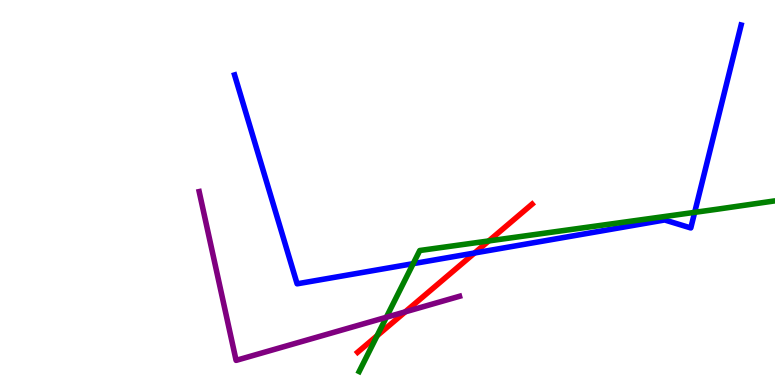[{'lines': ['blue', 'red'], 'intersections': [{'x': 6.12, 'y': 3.43}]}, {'lines': ['green', 'red'], 'intersections': [{'x': 4.87, 'y': 1.28}, {'x': 6.31, 'y': 3.74}]}, {'lines': ['purple', 'red'], 'intersections': [{'x': 5.23, 'y': 1.9}]}, {'lines': ['blue', 'green'], 'intersections': [{'x': 5.33, 'y': 3.15}, {'x': 8.96, 'y': 4.48}]}, {'lines': ['blue', 'purple'], 'intersections': []}, {'lines': ['green', 'purple'], 'intersections': [{'x': 4.98, 'y': 1.76}]}]